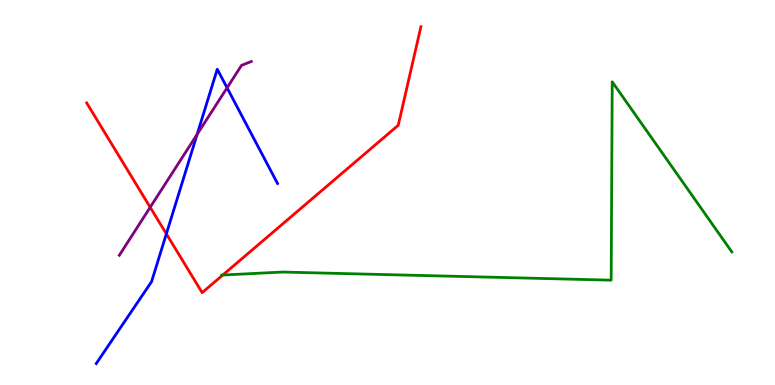[{'lines': ['blue', 'red'], 'intersections': [{'x': 2.15, 'y': 3.93}]}, {'lines': ['green', 'red'], 'intersections': [{'x': 2.87, 'y': 2.86}]}, {'lines': ['purple', 'red'], 'intersections': [{'x': 1.94, 'y': 4.62}]}, {'lines': ['blue', 'green'], 'intersections': []}, {'lines': ['blue', 'purple'], 'intersections': [{'x': 2.54, 'y': 6.51}, {'x': 2.93, 'y': 7.72}]}, {'lines': ['green', 'purple'], 'intersections': []}]